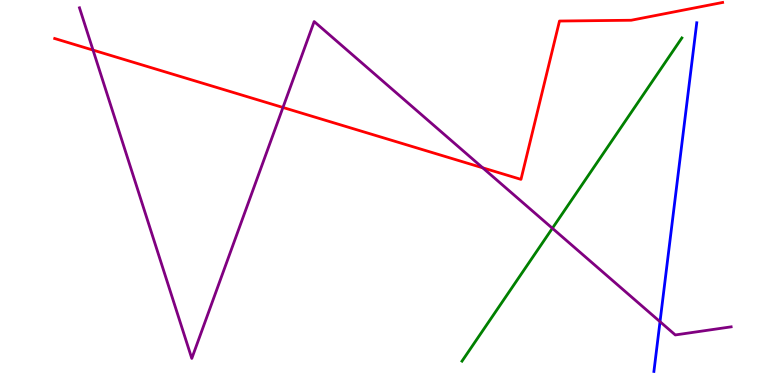[{'lines': ['blue', 'red'], 'intersections': []}, {'lines': ['green', 'red'], 'intersections': []}, {'lines': ['purple', 'red'], 'intersections': [{'x': 1.2, 'y': 8.7}, {'x': 3.65, 'y': 7.21}, {'x': 6.23, 'y': 5.64}]}, {'lines': ['blue', 'green'], 'intersections': []}, {'lines': ['blue', 'purple'], 'intersections': [{'x': 8.52, 'y': 1.64}]}, {'lines': ['green', 'purple'], 'intersections': [{'x': 7.13, 'y': 4.07}]}]